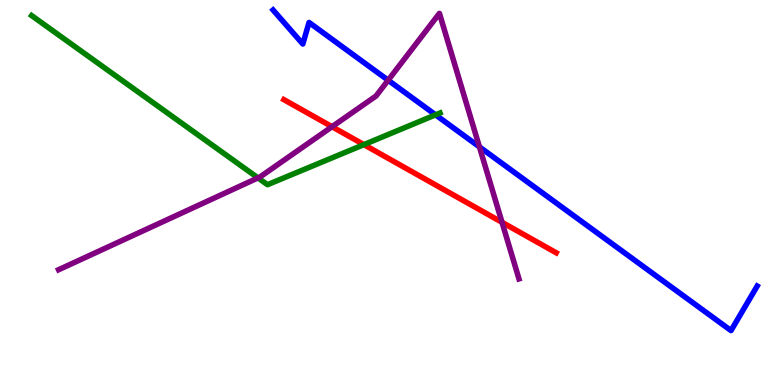[{'lines': ['blue', 'red'], 'intersections': []}, {'lines': ['green', 'red'], 'intersections': [{'x': 4.7, 'y': 6.24}]}, {'lines': ['purple', 'red'], 'intersections': [{'x': 4.28, 'y': 6.71}, {'x': 6.48, 'y': 4.23}]}, {'lines': ['blue', 'green'], 'intersections': [{'x': 5.62, 'y': 7.02}]}, {'lines': ['blue', 'purple'], 'intersections': [{'x': 5.01, 'y': 7.92}, {'x': 6.19, 'y': 6.18}]}, {'lines': ['green', 'purple'], 'intersections': [{'x': 3.33, 'y': 5.38}]}]